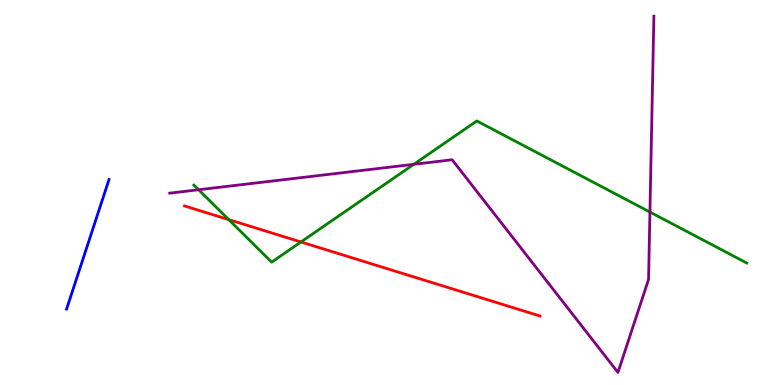[{'lines': ['blue', 'red'], 'intersections': []}, {'lines': ['green', 'red'], 'intersections': [{'x': 2.95, 'y': 4.3}, {'x': 3.88, 'y': 3.72}]}, {'lines': ['purple', 'red'], 'intersections': []}, {'lines': ['blue', 'green'], 'intersections': []}, {'lines': ['blue', 'purple'], 'intersections': []}, {'lines': ['green', 'purple'], 'intersections': [{'x': 2.56, 'y': 5.07}, {'x': 5.34, 'y': 5.73}, {'x': 8.39, 'y': 4.49}]}]